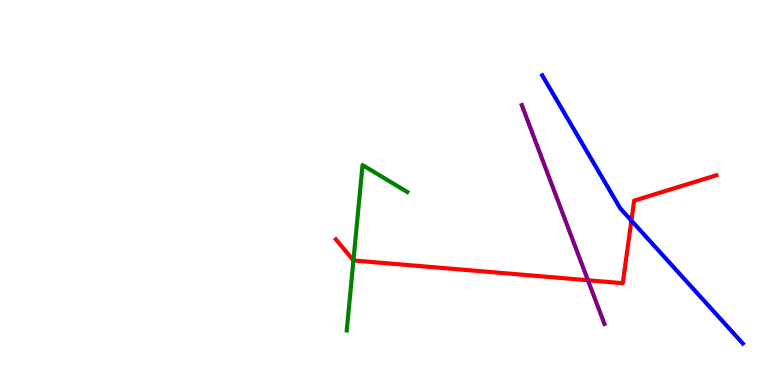[{'lines': ['blue', 'red'], 'intersections': [{'x': 8.15, 'y': 4.27}]}, {'lines': ['green', 'red'], 'intersections': [{'x': 4.56, 'y': 3.24}]}, {'lines': ['purple', 'red'], 'intersections': [{'x': 7.59, 'y': 2.72}]}, {'lines': ['blue', 'green'], 'intersections': []}, {'lines': ['blue', 'purple'], 'intersections': []}, {'lines': ['green', 'purple'], 'intersections': []}]